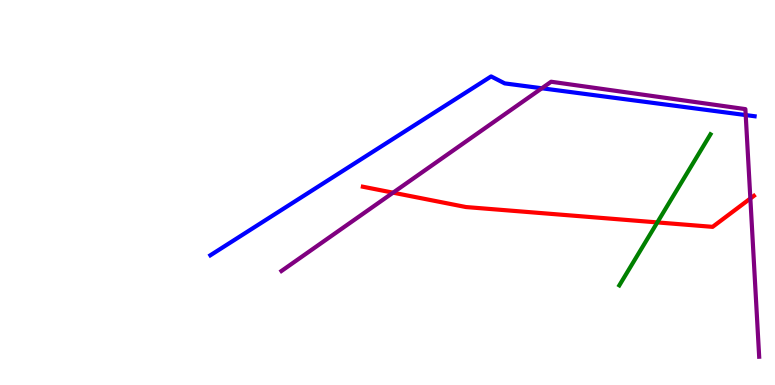[{'lines': ['blue', 'red'], 'intersections': []}, {'lines': ['green', 'red'], 'intersections': [{'x': 8.48, 'y': 4.22}]}, {'lines': ['purple', 'red'], 'intersections': [{'x': 5.07, 'y': 5.0}, {'x': 9.68, 'y': 4.84}]}, {'lines': ['blue', 'green'], 'intersections': []}, {'lines': ['blue', 'purple'], 'intersections': [{'x': 6.99, 'y': 7.71}, {'x': 9.62, 'y': 7.01}]}, {'lines': ['green', 'purple'], 'intersections': []}]